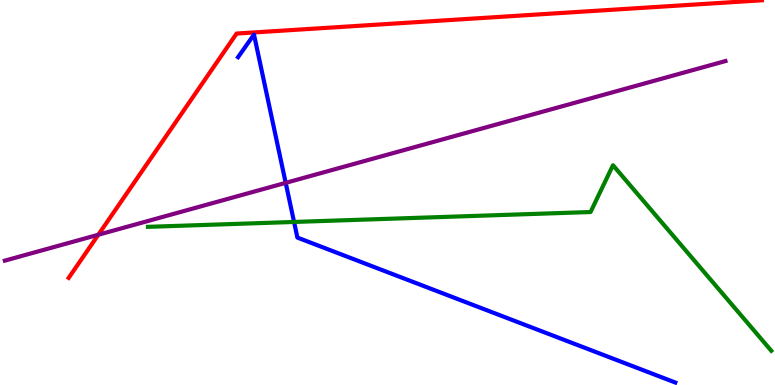[{'lines': ['blue', 'red'], 'intersections': []}, {'lines': ['green', 'red'], 'intersections': []}, {'lines': ['purple', 'red'], 'intersections': [{'x': 1.27, 'y': 3.9}]}, {'lines': ['blue', 'green'], 'intersections': [{'x': 3.79, 'y': 4.23}]}, {'lines': ['blue', 'purple'], 'intersections': [{'x': 3.69, 'y': 5.25}]}, {'lines': ['green', 'purple'], 'intersections': []}]